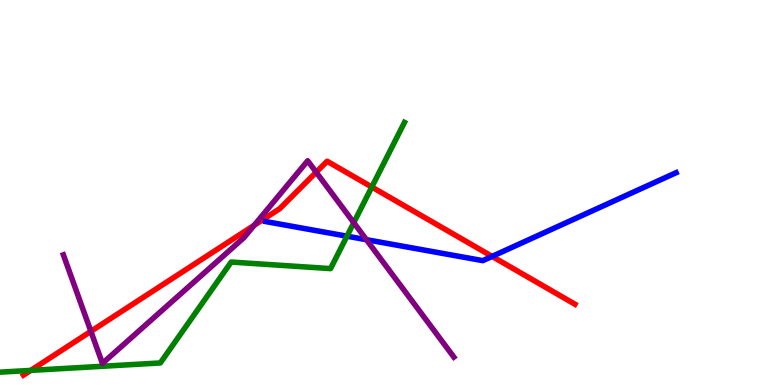[{'lines': ['blue', 'red'], 'intersections': [{'x': 6.35, 'y': 3.34}]}, {'lines': ['green', 'red'], 'intersections': [{'x': 0.397, 'y': 0.379}, {'x': 4.8, 'y': 5.14}]}, {'lines': ['purple', 'red'], 'intersections': [{'x': 1.17, 'y': 1.39}, {'x': 3.28, 'y': 4.15}, {'x': 4.08, 'y': 5.53}]}, {'lines': ['blue', 'green'], 'intersections': [{'x': 4.48, 'y': 3.87}]}, {'lines': ['blue', 'purple'], 'intersections': [{'x': 4.73, 'y': 3.77}]}, {'lines': ['green', 'purple'], 'intersections': [{'x': 4.56, 'y': 4.22}]}]